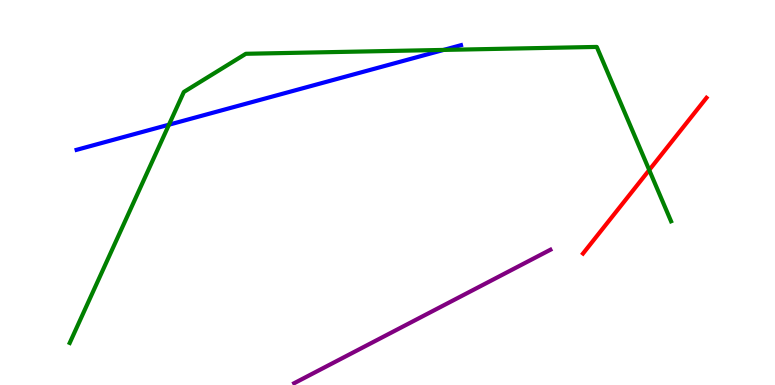[{'lines': ['blue', 'red'], 'intersections': []}, {'lines': ['green', 'red'], 'intersections': [{'x': 8.38, 'y': 5.58}]}, {'lines': ['purple', 'red'], 'intersections': []}, {'lines': ['blue', 'green'], 'intersections': [{'x': 2.18, 'y': 6.76}, {'x': 5.72, 'y': 8.7}]}, {'lines': ['blue', 'purple'], 'intersections': []}, {'lines': ['green', 'purple'], 'intersections': []}]